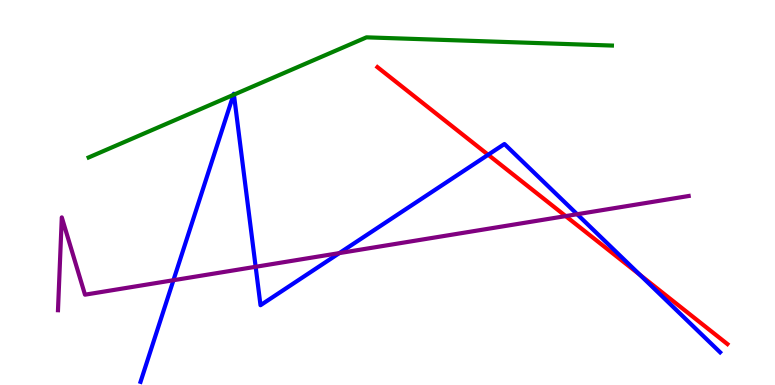[{'lines': ['blue', 'red'], 'intersections': [{'x': 6.3, 'y': 5.98}, {'x': 8.26, 'y': 2.86}]}, {'lines': ['green', 'red'], 'intersections': []}, {'lines': ['purple', 'red'], 'intersections': [{'x': 7.3, 'y': 4.39}]}, {'lines': ['blue', 'green'], 'intersections': [{'x': 3.01, 'y': 7.54}, {'x': 3.02, 'y': 7.54}]}, {'lines': ['blue', 'purple'], 'intersections': [{'x': 2.24, 'y': 2.72}, {'x': 3.3, 'y': 3.07}, {'x': 4.38, 'y': 3.43}, {'x': 7.45, 'y': 4.44}]}, {'lines': ['green', 'purple'], 'intersections': []}]